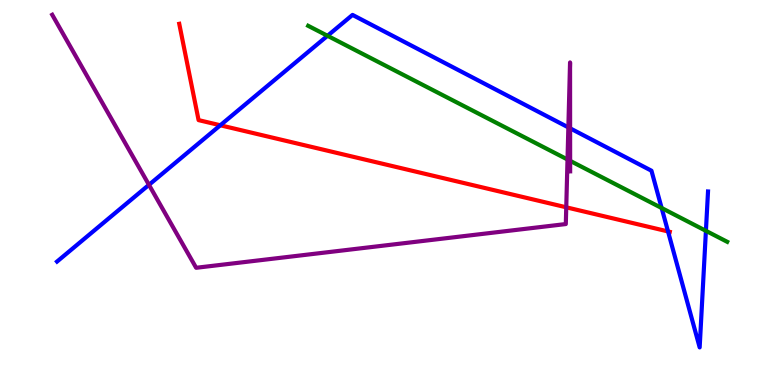[{'lines': ['blue', 'red'], 'intersections': [{'x': 2.84, 'y': 6.75}, {'x': 8.62, 'y': 3.99}]}, {'lines': ['green', 'red'], 'intersections': []}, {'lines': ['purple', 'red'], 'intersections': [{'x': 7.31, 'y': 4.62}]}, {'lines': ['blue', 'green'], 'intersections': [{'x': 4.23, 'y': 9.07}, {'x': 8.54, 'y': 4.6}, {'x': 9.11, 'y': 4.0}]}, {'lines': ['blue', 'purple'], 'intersections': [{'x': 1.92, 'y': 5.2}, {'x': 7.33, 'y': 6.69}, {'x': 7.36, 'y': 6.67}]}, {'lines': ['green', 'purple'], 'intersections': [{'x': 7.32, 'y': 5.86}, {'x': 7.36, 'y': 5.82}]}]